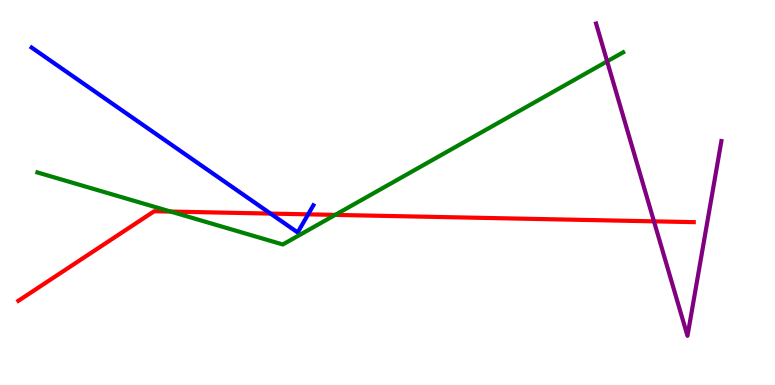[{'lines': ['blue', 'red'], 'intersections': [{'x': 3.49, 'y': 4.45}, {'x': 3.98, 'y': 4.43}]}, {'lines': ['green', 'red'], 'intersections': [{'x': 2.2, 'y': 4.5}, {'x': 4.33, 'y': 4.42}]}, {'lines': ['purple', 'red'], 'intersections': [{'x': 8.44, 'y': 4.25}]}, {'lines': ['blue', 'green'], 'intersections': []}, {'lines': ['blue', 'purple'], 'intersections': []}, {'lines': ['green', 'purple'], 'intersections': [{'x': 7.83, 'y': 8.41}]}]